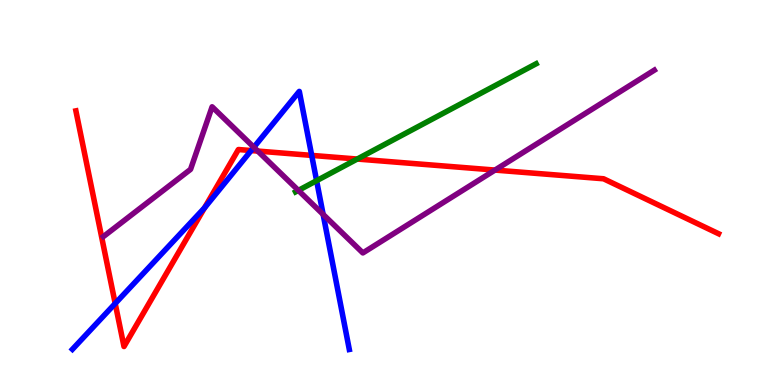[{'lines': ['blue', 'red'], 'intersections': [{'x': 1.49, 'y': 2.12}, {'x': 2.64, 'y': 4.6}, {'x': 3.24, 'y': 6.09}, {'x': 4.02, 'y': 5.96}]}, {'lines': ['green', 'red'], 'intersections': [{'x': 4.61, 'y': 5.87}]}, {'lines': ['purple', 'red'], 'intersections': [{'x': 3.33, 'y': 6.08}, {'x': 6.39, 'y': 5.58}]}, {'lines': ['blue', 'green'], 'intersections': [{'x': 4.09, 'y': 5.31}]}, {'lines': ['blue', 'purple'], 'intersections': [{'x': 3.28, 'y': 6.18}, {'x': 4.17, 'y': 4.43}]}, {'lines': ['green', 'purple'], 'intersections': [{'x': 3.85, 'y': 5.05}]}]